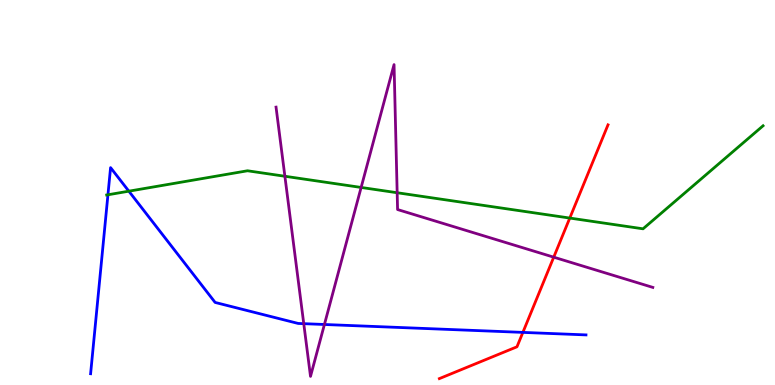[{'lines': ['blue', 'red'], 'intersections': [{'x': 6.75, 'y': 1.37}]}, {'lines': ['green', 'red'], 'intersections': [{'x': 7.35, 'y': 4.34}]}, {'lines': ['purple', 'red'], 'intersections': [{'x': 7.14, 'y': 3.32}]}, {'lines': ['blue', 'green'], 'intersections': [{'x': 1.39, 'y': 4.94}, {'x': 1.66, 'y': 5.03}]}, {'lines': ['blue', 'purple'], 'intersections': [{'x': 3.92, 'y': 1.59}, {'x': 4.19, 'y': 1.57}]}, {'lines': ['green', 'purple'], 'intersections': [{'x': 3.68, 'y': 5.42}, {'x': 4.66, 'y': 5.13}, {'x': 5.12, 'y': 4.99}]}]